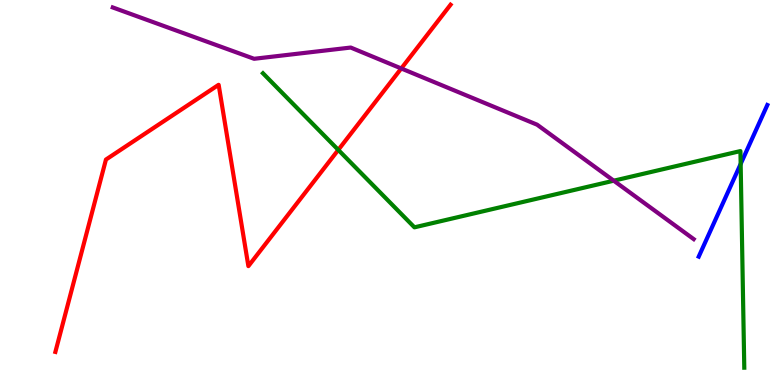[{'lines': ['blue', 'red'], 'intersections': []}, {'lines': ['green', 'red'], 'intersections': [{'x': 4.36, 'y': 6.11}]}, {'lines': ['purple', 'red'], 'intersections': [{'x': 5.18, 'y': 8.22}]}, {'lines': ['blue', 'green'], 'intersections': [{'x': 9.56, 'y': 5.74}]}, {'lines': ['blue', 'purple'], 'intersections': []}, {'lines': ['green', 'purple'], 'intersections': [{'x': 7.92, 'y': 5.31}]}]